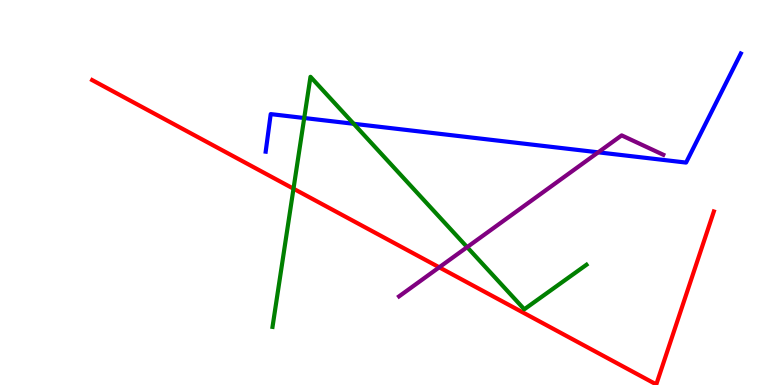[{'lines': ['blue', 'red'], 'intersections': []}, {'lines': ['green', 'red'], 'intersections': [{'x': 3.79, 'y': 5.1}]}, {'lines': ['purple', 'red'], 'intersections': [{'x': 5.67, 'y': 3.06}]}, {'lines': ['blue', 'green'], 'intersections': [{'x': 3.93, 'y': 6.93}, {'x': 4.56, 'y': 6.78}]}, {'lines': ['blue', 'purple'], 'intersections': [{'x': 7.72, 'y': 6.04}]}, {'lines': ['green', 'purple'], 'intersections': [{'x': 6.03, 'y': 3.58}]}]